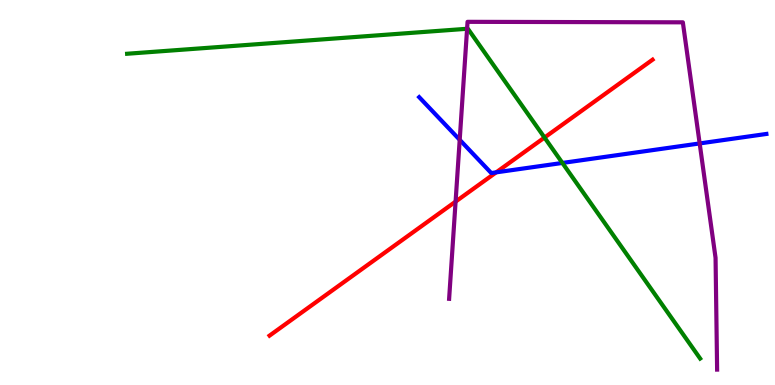[{'lines': ['blue', 'red'], 'intersections': [{'x': 6.4, 'y': 5.52}]}, {'lines': ['green', 'red'], 'intersections': [{'x': 7.03, 'y': 6.43}]}, {'lines': ['purple', 'red'], 'intersections': [{'x': 5.88, 'y': 4.76}]}, {'lines': ['blue', 'green'], 'intersections': [{'x': 7.26, 'y': 5.77}]}, {'lines': ['blue', 'purple'], 'intersections': [{'x': 5.93, 'y': 6.37}, {'x': 9.03, 'y': 6.27}]}, {'lines': ['green', 'purple'], 'intersections': [{'x': 6.03, 'y': 9.25}]}]